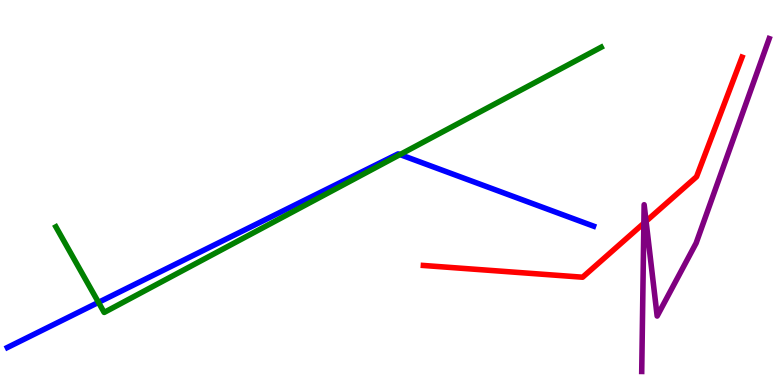[{'lines': ['blue', 'red'], 'intersections': []}, {'lines': ['green', 'red'], 'intersections': []}, {'lines': ['purple', 'red'], 'intersections': [{'x': 8.31, 'y': 4.2}, {'x': 8.34, 'y': 4.25}]}, {'lines': ['blue', 'green'], 'intersections': [{'x': 1.27, 'y': 2.15}, {'x': 5.16, 'y': 5.99}]}, {'lines': ['blue', 'purple'], 'intersections': []}, {'lines': ['green', 'purple'], 'intersections': []}]